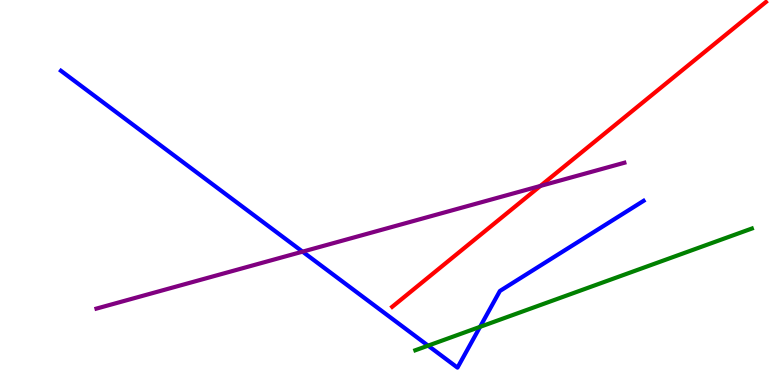[{'lines': ['blue', 'red'], 'intersections': []}, {'lines': ['green', 'red'], 'intersections': []}, {'lines': ['purple', 'red'], 'intersections': [{'x': 6.97, 'y': 5.17}]}, {'lines': ['blue', 'green'], 'intersections': [{'x': 5.52, 'y': 1.02}, {'x': 6.19, 'y': 1.51}]}, {'lines': ['blue', 'purple'], 'intersections': [{'x': 3.9, 'y': 3.46}]}, {'lines': ['green', 'purple'], 'intersections': []}]